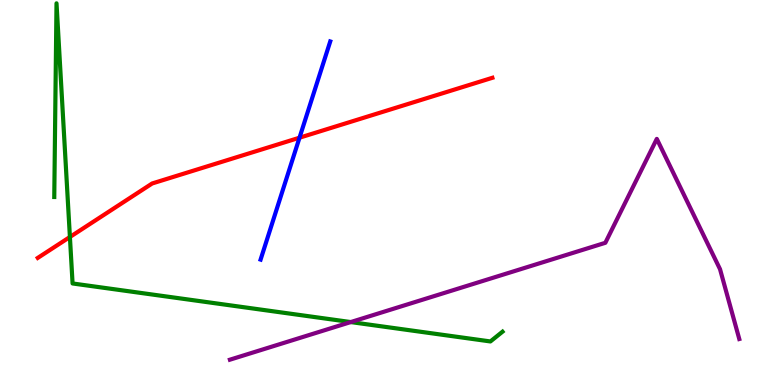[{'lines': ['blue', 'red'], 'intersections': [{'x': 3.86, 'y': 6.42}]}, {'lines': ['green', 'red'], 'intersections': [{'x': 0.902, 'y': 3.84}]}, {'lines': ['purple', 'red'], 'intersections': []}, {'lines': ['blue', 'green'], 'intersections': []}, {'lines': ['blue', 'purple'], 'intersections': []}, {'lines': ['green', 'purple'], 'intersections': [{'x': 4.53, 'y': 1.63}]}]